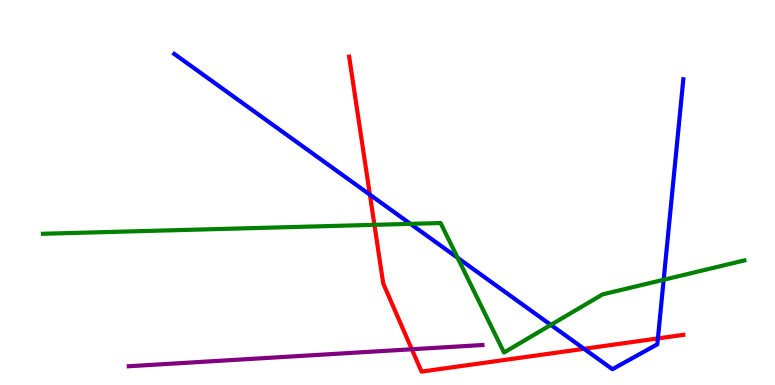[{'lines': ['blue', 'red'], 'intersections': [{'x': 4.77, 'y': 4.94}, {'x': 7.54, 'y': 0.94}, {'x': 8.49, 'y': 1.21}]}, {'lines': ['green', 'red'], 'intersections': [{'x': 4.83, 'y': 4.16}]}, {'lines': ['purple', 'red'], 'intersections': [{'x': 5.31, 'y': 0.928}]}, {'lines': ['blue', 'green'], 'intersections': [{'x': 5.3, 'y': 4.19}, {'x': 5.91, 'y': 3.3}, {'x': 7.11, 'y': 1.56}, {'x': 8.56, 'y': 2.73}]}, {'lines': ['blue', 'purple'], 'intersections': []}, {'lines': ['green', 'purple'], 'intersections': []}]